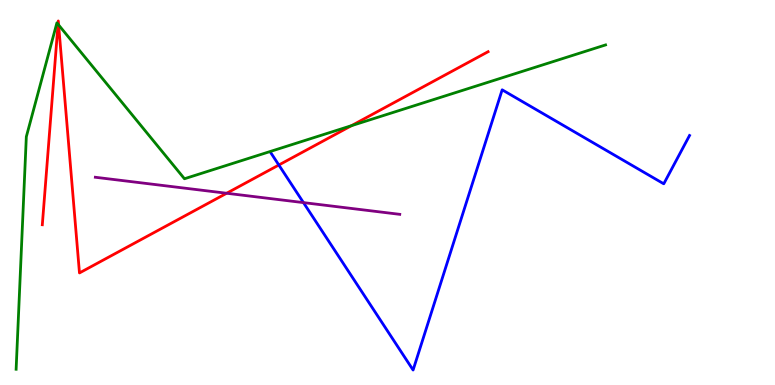[{'lines': ['blue', 'red'], 'intersections': [{'x': 3.6, 'y': 5.71}]}, {'lines': ['green', 'red'], 'intersections': [{'x': 0.749, 'y': 9.37}, {'x': 0.756, 'y': 9.35}, {'x': 4.54, 'y': 6.74}]}, {'lines': ['purple', 'red'], 'intersections': [{'x': 2.92, 'y': 4.98}]}, {'lines': ['blue', 'green'], 'intersections': []}, {'lines': ['blue', 'purple'], 'intersections': [{'x': 3.92, 'y': 4.74}]}, {'lines': ['green', 'purple'], 'intersections': []}]